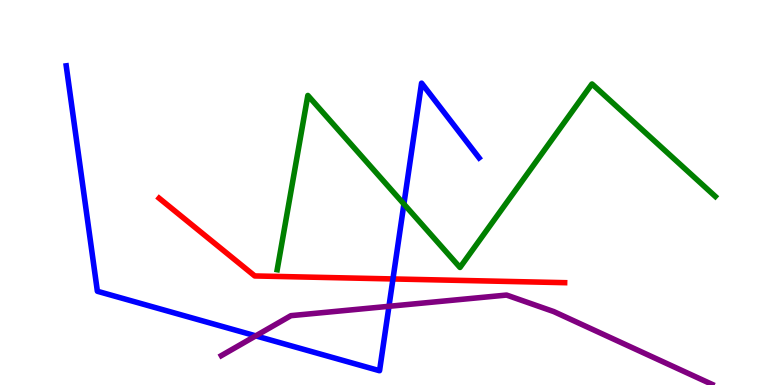[{'lines': ['blue', 'red'], 'intersections': [{'x': 5.07, 'y': 2.75}]}, {'lines': ['green', 'red'], 'intersections': []}, {'lines': ['purple', 'red'], 'intersections': []}, {'lines': ['blue', 'green'], 'intersections': [{'x': 5.21, 'y': 4.7}]}, {'lines': ['blue', 'purple'], 'intersections': [{'x': 3.3, 'y': 1.28}, {'x': 5.02, 'y': 2.04}]}, {'lines': ['green', 'purple'], 'intersections': []}]